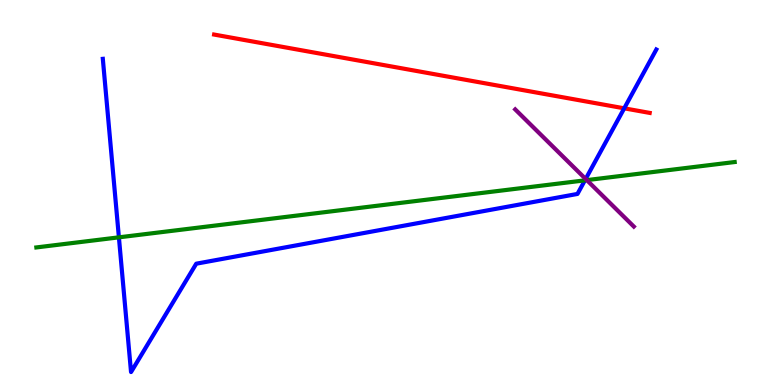[{'lines': ['blue', 'red'], 'intersections': [{'x': 8.05, 'y': 7.19}]}, {'lines': ['green', 'red'], 'intersections': []}, {'lines': ['purple', 'red'], 'intersections': []}, {'lines': ['blue', 'green'], 'intersections': [{'x': 1.53, 'y': 3.84}, {'x': 7.55, 'y': 5.32}]}, {'lines': ['blue', 'purple'], 'intersections': [{'x': 7.56, 'y': 5.35}]}, {'lines': ['green', 'purple'], 'intersections': [{'x': 7.57, 'y': 5.32}]}]